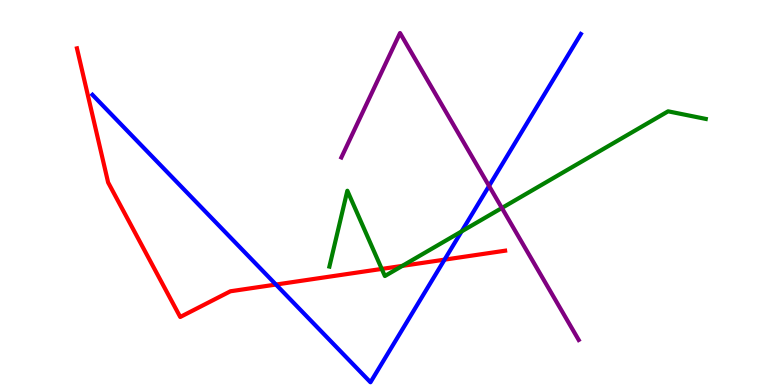[{'lines': ['blue', 'red'], 'intersections': [{'x': 3.56, 'y': 2.61}, {'x': 5.74, 'y': 3.26}]}, {'lines': ['green', 'red'], 'intersections': [{'x': 4.93, 'y': 3.01}, {'x': 5.19, 'y': 3.09}]}, {'lines': ['purple', 'red'], 'intersections': []}, {'lines': ['blue', 'green'], 'intersections': [{'x': 5.96, 'y': 3.99}]}, {'lines': ['blue', 'purple'], 'intersections': [{'x': 6.31, 'y': 5.17}]}, {'lines': ['green', 'purple'], 'intersections': [{'x': 6.48, 'y': 4.6}]}]